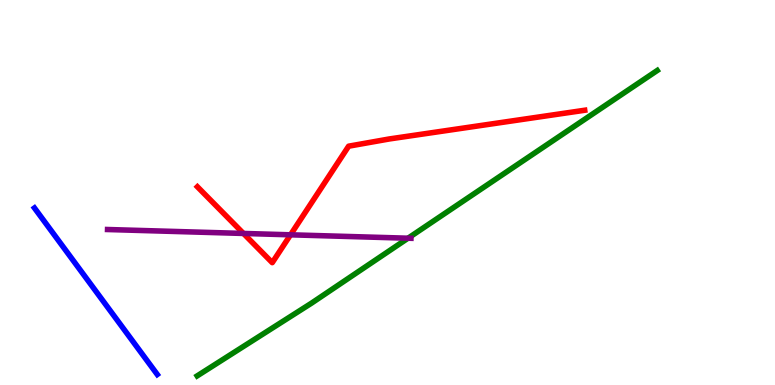[{'lines': ['blue', 'red'], 'intersections': []}, {'lines': ['green', 'red'], 'intersections': []}, {'lines': ['purple', 'red'], 'intersections': [{'x': 3.14, 'y': 3.94}, {'x': 3.75, 'y': 3.9}]}, {'lines': ['blue', 'green'], 'intersections': []}, {'lines': ['blue', 'purple'], 'intersections': []}, {'lines': ['green', 'purple'], 'intersections': [{'x': 5.26, 'y': 3.81}]}]